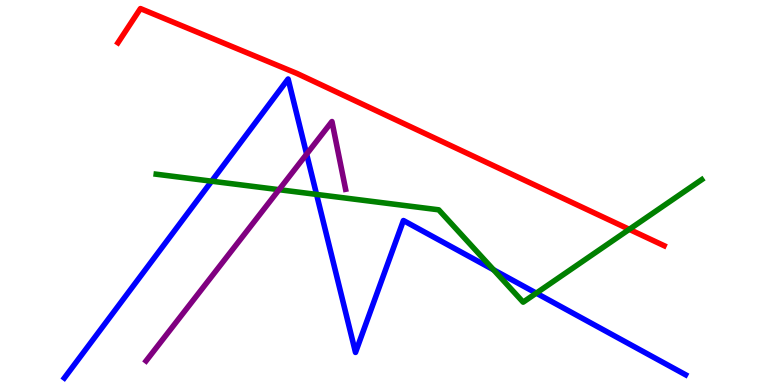[{'lines': ['blue', 'red'], 'intersections': []}, {'lines': ['green', 'red'], 'intersections': [{'x': 8.12, 'y': 4.04}]}, {'lines': ['purple', 'red'], 'intersections': []}, {'lines': ['blue', 'green'], 'intersections': [{'x': 2.73, 'y': 5.29}, {'x': 4.08, 'y': 4.95}, {'x': 6.37, 'y': 2.99}, {'x': 6.92, 'y': 2.39}]}, {'lines': ['blue', 'purple'], 'intersections': [{'x': 3.96, 'y': 6.0}]}, {'lines': ['green', 'purple'], 'intersections': [{'x': 3.6, 'y': 5.07}]}]